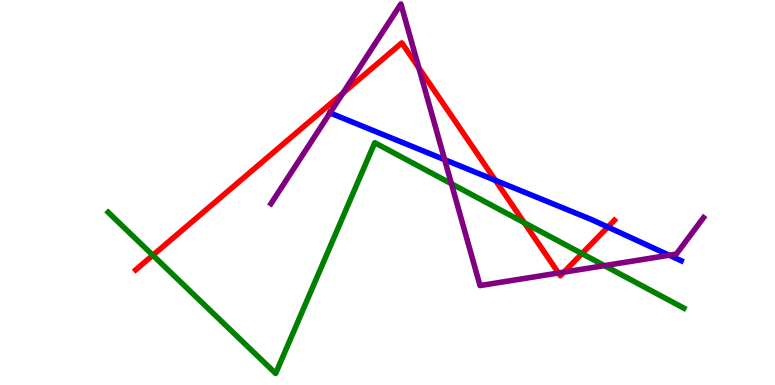[{'lines': ['blue', 'red'], 'intersections': [{'x': 6.39, 'y': 5.32}, {'x': 7.84, 'y': 4.1}]}, {'lines': ['green', 'red'], 'intersections': [{'x': 1.97, 'y': 3.37}, {'x': 6.76, 'y': 4.22}, {'x': 7.51, 'y': 3.41}]}, {'lines': ['purple', 'red'], 'intersections': [{'x': 4.42, 'y': 7.58}, {'x': 5.4, 'y': 8.24}, {'x': 7.21, 'y': 2.91}, {'x': 7.28, 'y': 2.93}]}, {'lines': ['blue', 'green'], 'intersections': []}, {'lines': ['blue', 'purple'], 'intersections': [{'x': 4.26, 'y': 7.07}, {'x': 5.74, 'y': 5.85}, {'x': 8.64, 'y': 3.37}]}, {'lines': ['green', 'purple'], 'intersections': [{'x': 5.82, 'y': 5.23}, {'x': 7.8, 'y': 3.1}]}]